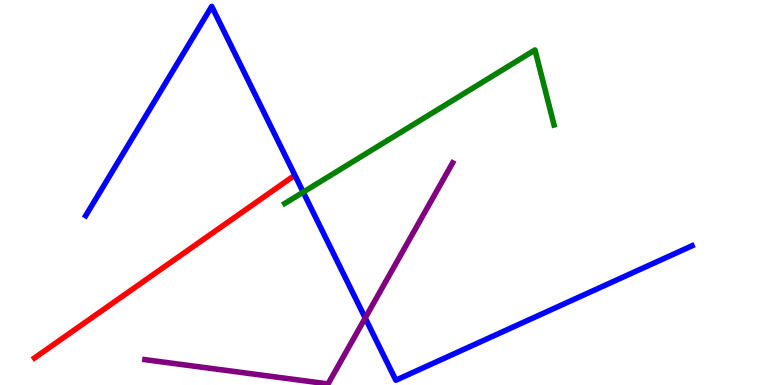[{'lines': ['blue', 'red'], 'intersections': []}, {'lines': ['green', 'red'], 'intersections': []}, {'lines': ['purple', 'red'], 'intersections': []}, {'lines': ['blue', 'green'], 'intersections': [{'x': 3.91, 'y': 5.01}]}, {'lines': ['blue', 'purple'], 'intersections': [{'x': 4.71, 'y': 1.74}]}, {'lines': ['green', 'purple'], 'intersections': []}]